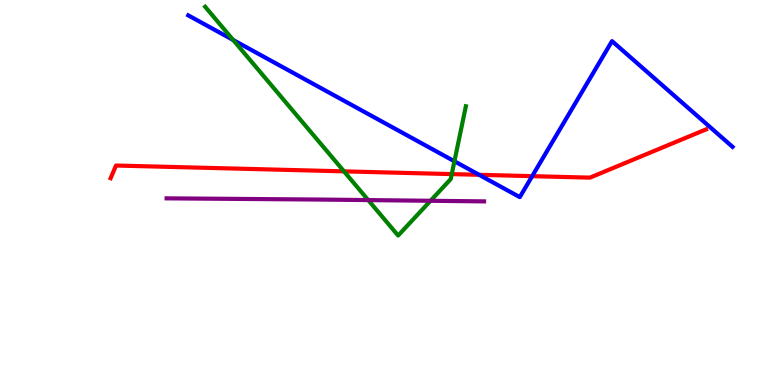[{'lines': ['blue', 'red'], 'intersections': [{'x': 6.18, 'y': 5.46}, {'x': 6.87, 'y': 5.42}]}, {'lines': ['green', 'red'], 'intersections': [{'x': 4.44, 'y': 5.55}, {'x': 5.83, 'y': 5.48}]}, {'lines': ['purple', 'red'], 'intersections': []}, {'lines': ['blue', 'green'], 'intersections': [{'x': 3.01, 'y': 8.96}, {'x': 5.86, 'y': 5.81}]}, {'lines': ['blue', 'purple'], 'intersections': []}, {'lines': ['green', 'purple'], 'intersections': [{'x': 4.75, 'y': 4.8}, {'x': 5.56, 'y': 4.78}]}]